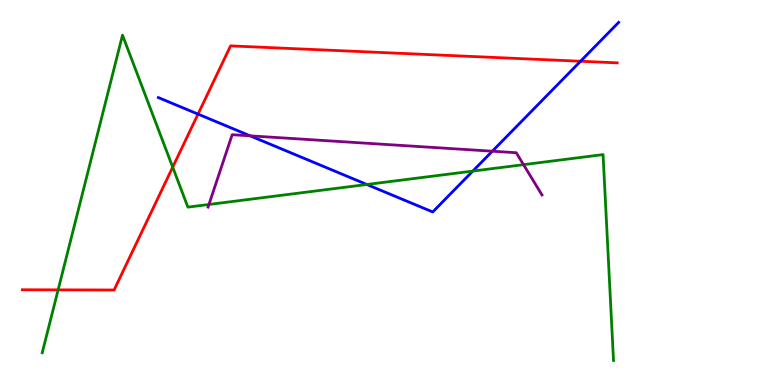[{'lines': ['blue', 'red'], 'intersections': [{'x': 2.56, 'y': 7.04}, {'x': 7.49, 'y': 8.41}]}, {'lines': ['green', 'red'], 'intersections': [{'x': 0.75, 'y': 2.47}, {'x': 2.23, 'y': 5.66}]}, {'lines': ['purple', 'red'], 'intersections': []}, {'lines': ['blue', 'green'], 'intersections': [{'x': 4.73, 'y': 5.21}, {'x': 6.1, 'y': 5.56}]}, {'lines': ['blue', 'purple'], 'intersections': [{'x': 3.23, 'y': 6.47}, {'x': 6.35, 'y': 6.07}]}, {'lines': ['green', 'purple'], 'intersections': [{'x': 2.7, 'y': 4.69}, {'x': 6.76, 'y': 5.72}]}]